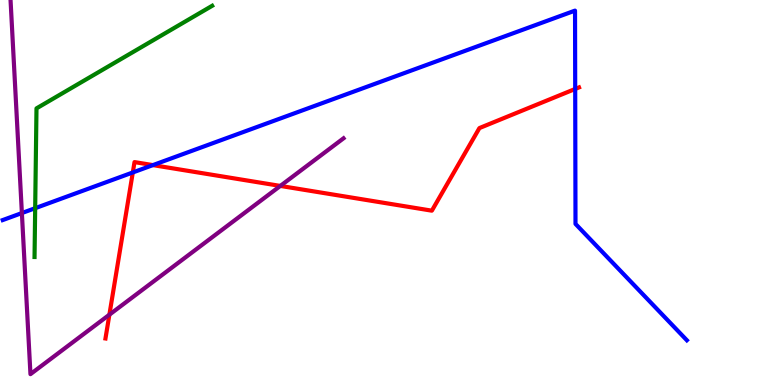[{'lines': ['blue', 'red'], 'intersections': [{'x': 1.71, 'y': 5.52}, {'x': 1.97, 'y': 5.71}, {'x': 7.42, 'y': 7.69}]}, {'lines': ['green', 'red'], 'intersections': []}, {'lines': ['purple', 'red'], 'intersections': [{'x': 1.41, 'y': 1.83}, {'x': 3.62, 'y': 5.17}]}, {'lines': ['blue', 'green'], 'intersections': [{'x': 0.454, 'y': 4.59}]}, {'lines': ['blue', 'purple'], 'intersections': [{'x': 0.282, 'y': 4.47}]}, {'lines': ['green', 'purple'], 'intersections': []}]